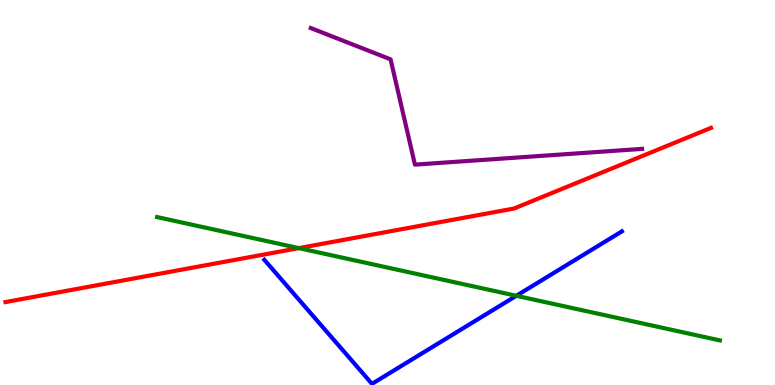[{'lines': ['blue', 'red'], 'intersections': []}, {'lines': ['green', 'red'], 'intersections': [{'x': 3.86, 'y': 3.56}]}, {'lines': ['purple', 'red'], 'intersections': []}, {'lines': ['blue', 'green'], 'intersections': [{'x': 6.66, 'y': 2.32}]}, {'lines': ['blue', 'purple'], 'intersections': []}, {'lines': ['green', 'purple'], 'intersections': []}]